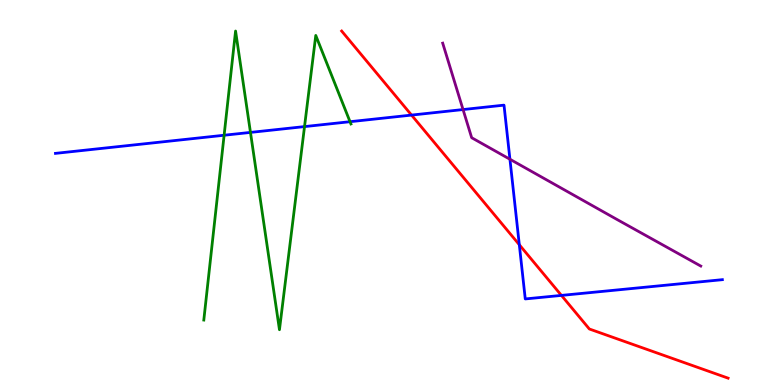[{'lines': ['blue', 'red'], 'intersections': [{'x': 5.31, 'y': 7.01}, {'x': 6.7, 'y': 3.64}, {'x': 7.24, 'y': 2.33}]}, {'lines': ['green', 'red'], 'intersections': []}, {'lines': ['purple', 'red'], 'intersections': []}, {'lines': ['blue', 'green'], 'intersections': [{'x': 2.89, 'y': 6.49}, {'x': 3.23, 'y': 6.56}, {'x': 3.93, 'y': 6.71}, {'x': 4.52, 'y': 6.84}]}, {'lines': ['blue', 'purple'], 'intersections': [{'x': 5.97, 'y': 7.15}, {'x': 6.58, 'y': 5.86}]}, {'lines': ['green', 'purple'], 'intersections': []}]